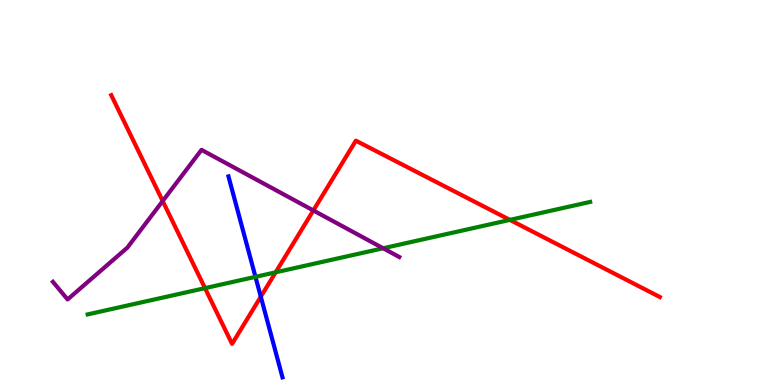[{'lines': ['blue', 'red'], 'intersections': [{'x': 3.37, 'y': 2.29}]}, {'lines': ['green', 'red'], 'intersections': [{'x': 2.65, 'y': 2.52}, {'x': 3.56, 'y': 2.93}, {'x': 6.58, 'y': 4.29}]}, {'lines': ['purple', 'red'], 'intersections': [{'x': 2.1, 'y': 4.78}, {'x': 4.04, 'y': 4.53}]}, {'lines': ['blue', 'green'], 'intersections': [{'x': 3.3, 'y': 2.81}]}, {'lines': ['blue', 'purple'], 'intersections': []}, {'lines': ['green', 'purple'], 'intersections': [{'x': 4.94, 'y': 3.55}]}]